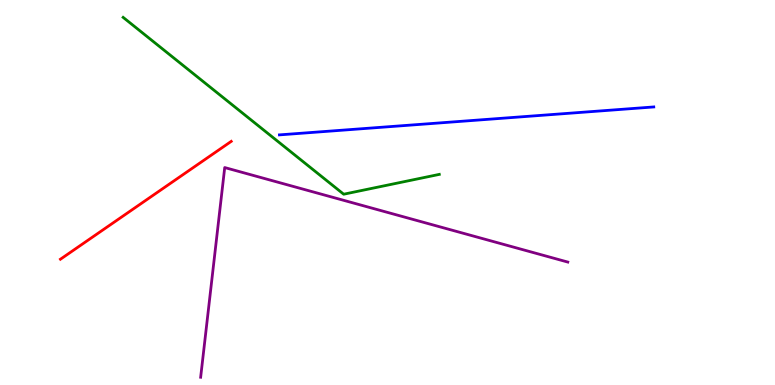[{'lines': ['blue', 'red'], 'intersections': []}, {'lines': ['green', 'red'], 'intersections': []}, {'lines': ['purple', 'red'], 'intersections': []}, {'lines': ['blue', 'green'], 'intersections': []}, {'lines': ['blue', 'purple'], 'intersections': []}, {'lines': ['green', 'purple'], 'intersections': []}]